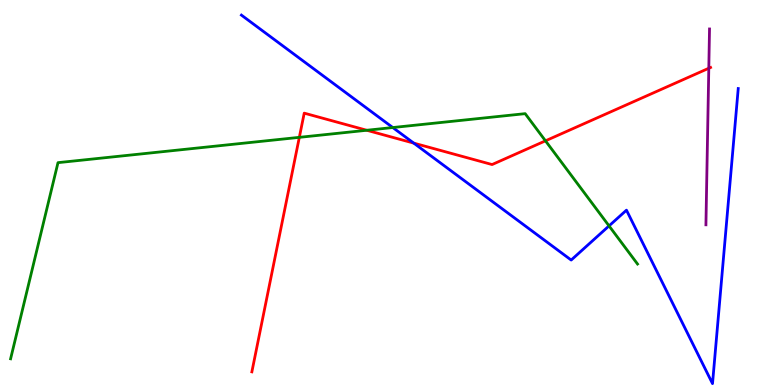[{'lines': ['blue', 'red'], 'intersections': [{'x': 5.34, 'y': 6.28}]}, {'lines': ['green', 'red'], 'intersections': [{'x': 3.86, 'y': 6.43}, {'x': 4.73, 'y': 6.62}, {'x': 7.04, 'y': 6.34}]}, {'lines': ['purple', 'red'], 'intersections': [{'x': 9.15, 'y': 8.23}]}, {'lines': ['blue', 'green'], 'intersections': [{'x': 5.07, 'y': 6.69}, {'x': 7.86, 'y': 4.13}]}, {'lines': ['blue', 'purple'], 'intersections': []}, {'lines': ['green', 'purple'], 'intersections': []}]